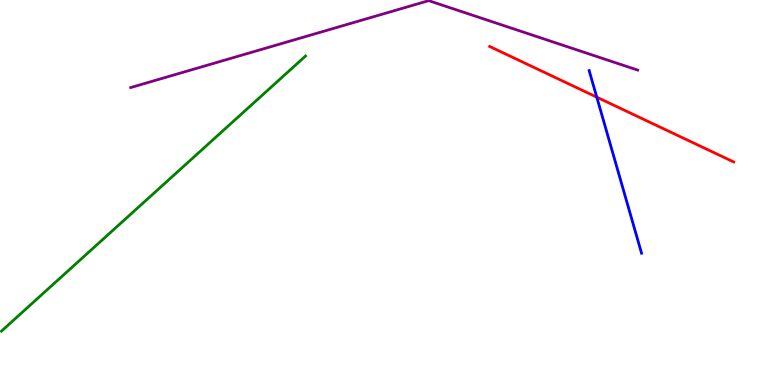[{'lines': ['blue', 'red'], 'intersections': [{'x': 7.7, 'y': 7.48}]}, {'lines': ['green', 'red'], 'intersections': []}, {'lines': ['purple', 'red'], 'intersections': []}, {'lines': ['blue', 'green'], 'intersections': []}, {'lines': ['blue', 'purple'], 'intersections': []}, {'lines': ['green', 'purple'], 'intersections': []}]